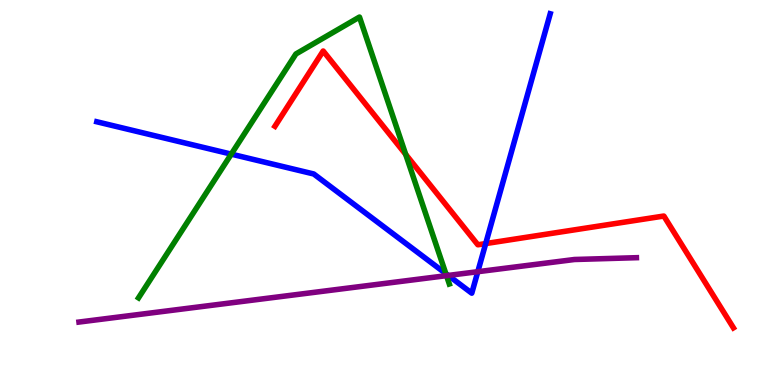[{'lines': ['blue', 'red'], 'intersections': [{'x': 6.27, 'y': 3.67}]}, {'lines': ['green', 'red'], 'intersections': [{'x': 5.23, 'y': 5.99}]}, {'lines': ['purple', 'red'], 'intersections': []}, {'lines': ['blue', 'green'], 'intersections': [{'x': 2.98, 'y': 6.0}, {'x': 5.75, 'y': 2.89}]}, {'lines': ['blue', 'purple'], 'intersections': [{'x': 5.78, 'y': 2.85}, {'x': 6.17, 'y': 2.94}]}, {'lines': ['green', 'purple'], 'intersections': [{'x': 5.76, 'y': 2.84}]}]